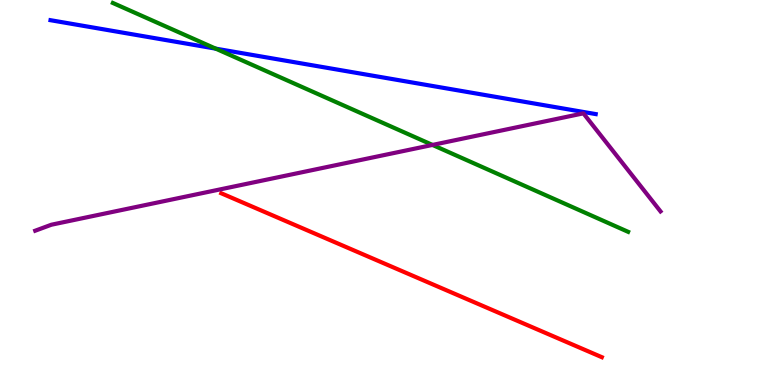[{'lines': ['blue', 'red'], 'intersections': []}, {'lines': ['green', 'red'], 'intersections': []}, {'lines': ['purple', 'red'], 'intersections': []}, {'lines': ['blue', 'green'], 'intersections': [{'x': 2.78, 'y': 8.74}]}, {'lines': ['blue', 'purple'], 'intersections': []}, {'lines': ['green', 'purple'], 'intersections': [{'x': 5.58, 'y': 6.24}]}]